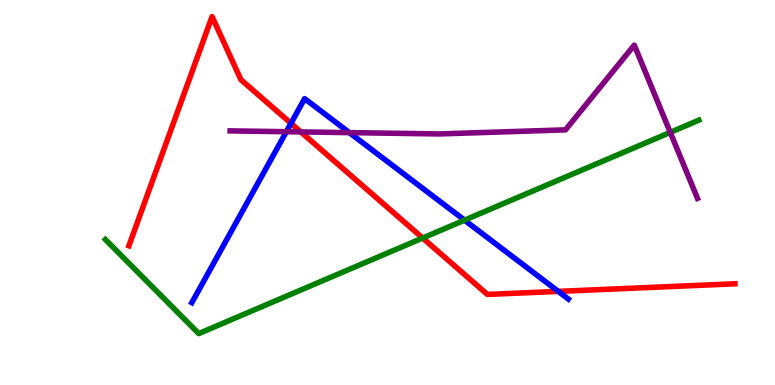[{'lines': ['blue', 'red'], 'intersections': [{'x': 3.75, 'y': 6.8}, {'x': 7.2, 'y': 2.43}]}, {'lines': ['green', 'red'], 'intersections': [{'x': 5.45, 'y': 3.82}]}, {'lines': ['purple', 'red'], 'intersections': [{'x': 3.88, 'y': 6.57}]}, {'lines': ['blue', 'green'], 'intersections': [{'x': 5.99, 'y': 4.28}]}, {'lines': ['blue', 'purple'], 'intersections': [{'x': 3.69, 'y': 6.58}, {'x': 4.51, 'y': 6.56}]}, {'lines': ['green', 'purple'], 'intersections': [{'x': 8.65, 'y': 6.56}]}]